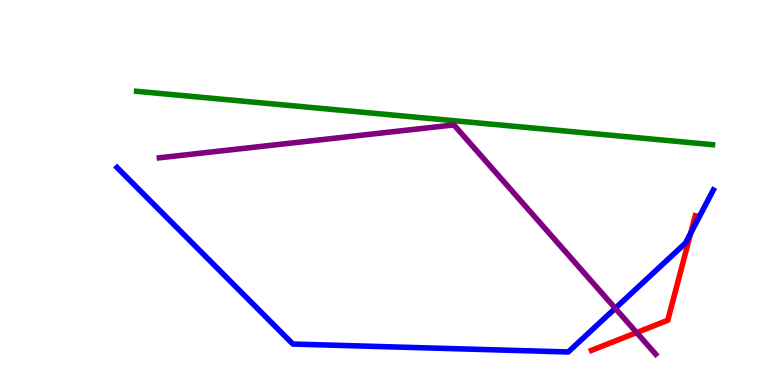[{'lines': ['blue', 'red'], 'intersections': [{'x': 8.91, 'y': 3.94}]}, {'lines': ['green', 'red'], 'intersections': []}, {'lines': ['purple', 'red'], 'intersections': [{'x': 8.21, 'y': 1.36}]}, {'lines': ['blue', 'green'], 'intersections': []}, {'lines': ['blue', 'purple'], 'intersections': [{'x': 7.94, 'y': 1.99}]}, {'lines': ['green', 'purple'], 'intersections': []}]